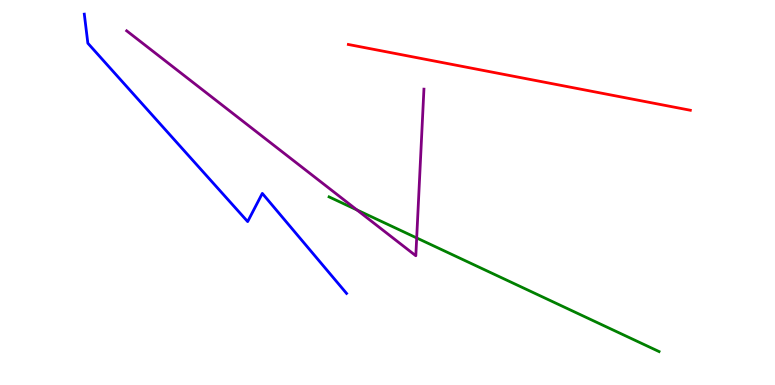[{'lines': ['blue', 'red'], 'intersections': []}, {'lines': ['green', 'red'], 'intersections': []}, {'lines': ['purple', 'red'], 'intersections': []}, {'lines': ['blue', 'green'], 'intersections': []}, {'lines': ['blue', 'purple'], 'intersections': []}, {'lines': ['green', 'purple'], 'intersections': [{'x': 4.61, 'y': 4.55}, {'x': 5.38, 'y': 3.82}]}]